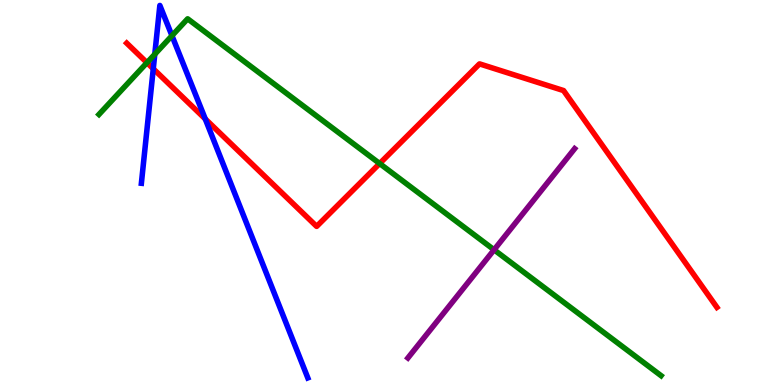[{'lines': ['blue', 'red'], 'intersections': [{'x': 1.98, 'y': 8.21}, {'x': 2.65, 'y': 6.91}]}, {'lines': ['green', 'red'], 'intersections': [{'x': 1.9, 'y': 8.37}, {'x': 4.9, 'y': 5.75}]}, {'lines': ['purple', 'red'], 'intersections': []}, {'lines': ['blue', 'green'], 'intersections': [{'x': 2.0, 'y': 8.59}, {'x': 2.22, 'y': 9.07}]}, {'lines': ['blue', 'purple'], 'intersections': []}, {'lines': ['green', 'purple'], 'intersections': [{'x': 6.38, 'y': 3.51}]}]